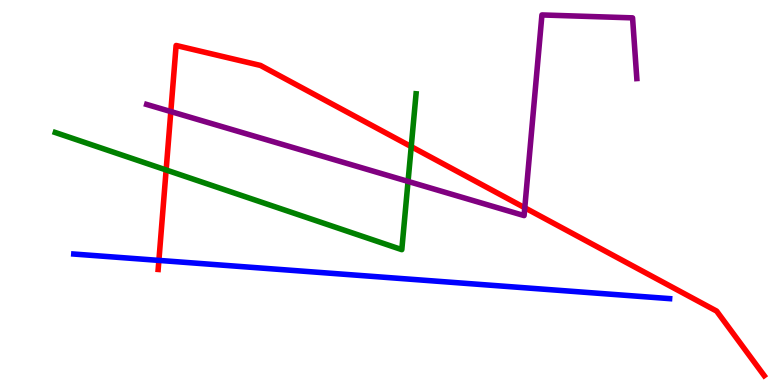[{'lines': ['blue', 'red'], 'intersections': [{'x': 2.05, 'y': 3.24}]}, {'lines': ['green', 'red'], 'intersections': [{'x': 2.14, 'y': 5.59}, {'x': 5.31, 'y': 6.19}]}, {'lines': ['purple', 'red'], 'intersections': [{'x': 2.2, 'y': 7.1}, {'x': 6.77, 'y': 4.6}]}, {'lines': ['blue', 'green'], 'intersections': []}, {'lines': ['blue', 'purple'], 'intersections': []}, {'lines': ['green', 'purple'], 'intersections': [{'x': 5.27, 'y': 5.29}]}]